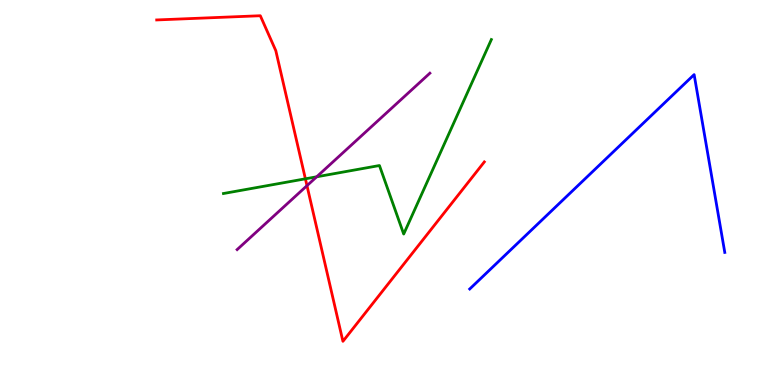[{'lines': ['blue', 'red'], 'intersections': []}, {'lines': ['green', 'red'], 'intersections': [{'x': 3.94, 'y': 5.36}]}, {'lines': ['purple', 'red'], 'intersections': [{'x': 3.96, 'y': 5.18}]}, {'lines': ['blue', 'green'], 'intersections': []}, {'lines': ['blue', 'purple'], 'intersections': []}, {'lines': ['green', 'purple'], 'intersections': [{'x': 4.09, 'y': 5.41}]}]